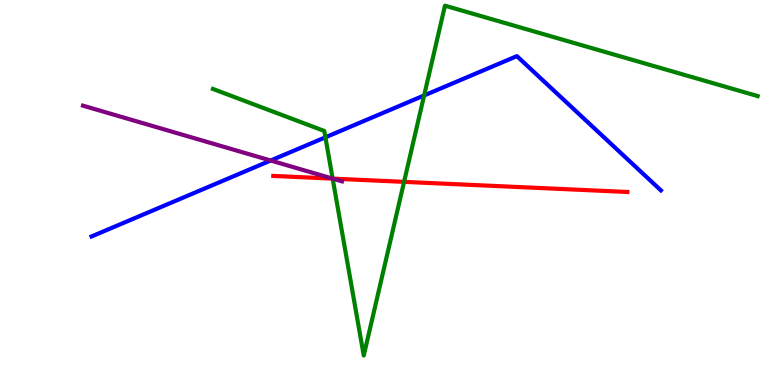[{'lines': ['blue', 'red'], 'intersections': []}, {'lines': ['green', 'red'], 'intersections': [{'x': 4.29, 'y': 5.36}, {'x': 5.21, 'y': 5.28}]}, {'lines': ['purple', 'red'], 'intersections': [{'x': 4.29, 'y': 5.36}]}, {'lines': ['blue', 'green'], 'intersections': [{'x': 4.2, 'y': 6.43}, {'x': 5.47, 'y': 7.52}]}, {'lines': ['blue', 'purple'], 'intersections': [{'x': 3.49, 'y': 5.83}]}, {'lines': ['green', 'purple'], 'intersections': [{'x': 4.29, 'y': 5.36}]}]